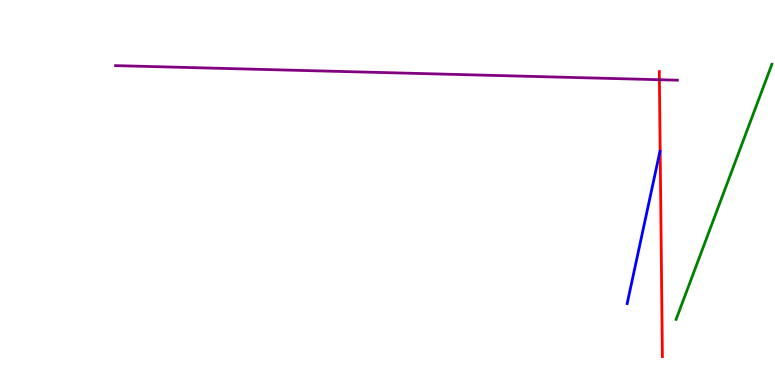[{'lines': ['blue', 'red'], 'intersections': []}, {'lines': ['green', 'red'], 'intersections': []}, {'lines': ['purple', 'red'], 'intersections': [{'x': 8.51, 'y': 7.93}]}, {'lines': ['blue', 'green'], 'intersections': []}, {'lines': ['blue', 'purple'], 'intersections': []}, {'lines': ['green', 'purple'], 'intersections': []}]